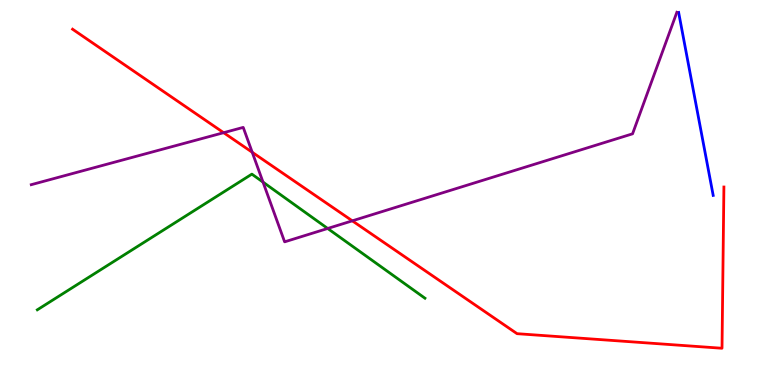[{'lines': ['blue', 'red'], 'intersections': []}, {'lines': ['green', 'red'], 'intersections': []}, {'lines': ['purple', 'red'], 'intersections': [{'x': 2.89, 'y': 6.55}, {'x': 3.25, 'y': 6.05}, {'x': 4.55, 'y': 4.26}]}, {'lines': ['blue', 'green'], 'intersections': []}, {'lines': ['blue', 'purple'], 'intersections': []}, {'lines': ['green', 'purple'], 'intersections': [{'x': 3.39, 'y': 5.27}, {'x': 4.23, 'y': 4.07}]}]